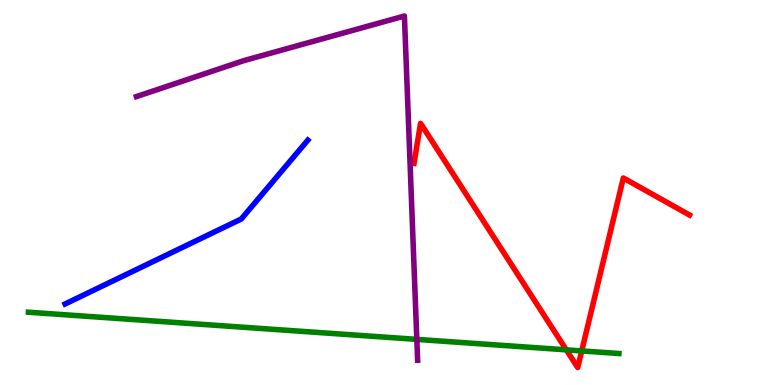[{'lines': ['blue', 'red'], 'intersections': []}, {'lines': ['green', 'red'], 'intersections': [{'x': 7.31, 'y': 0.913}, {'x': 7.51, 'y': 0.885}]}, {'lines': ['purple', 'red'], 'intersections': []}, {'lines': ['blue', 'green'], 'intersections': []}, {'lines': ['blue', 'purple'], 'intersections': []}, {'lines': ['green', 'purple'], 'intersections': [{'x': 5.38, 'y': 1.18}]}]